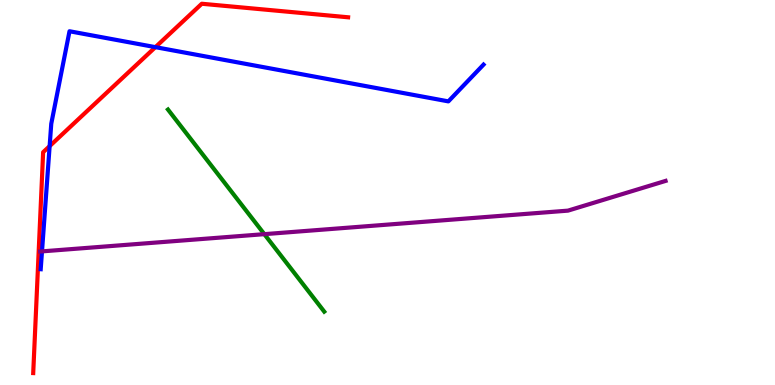[{'lines': ['blue', 'red'], 'intersections': [{'x': 0.64, 'y': 6.2}, {'x': 2.01, 'y': 8.78}]}, {'lines': ['green', 'red'], 'intersections': []}, {'lines': ['purple', 'red'], 'intersections': []}, {'lines': ['blue', 'green'], 'intersections': []}, {'lines': ['blue', 'purple'], 'intersections': [{'x': 0.542, 'y': 3.47}]}, {'lines': ['green', 'purple'], 'intersections': [{'x': 3.41, 'y': 3.92}]}]